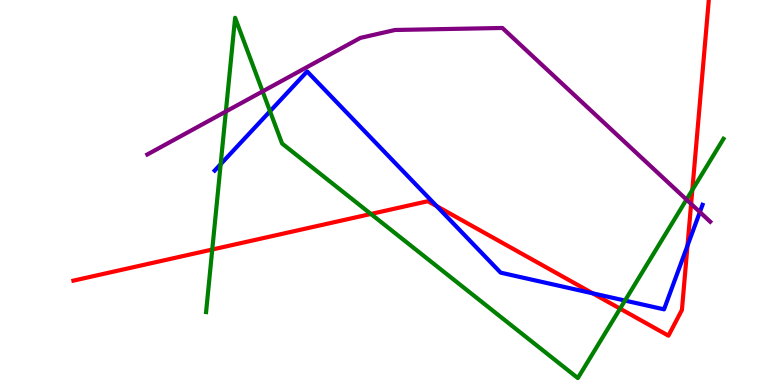[{'lines': ['blue', 'red'], 'intersections': [{'x': 5.63, 'y': 4.65}, {'x': 7.65, 'y': 2.38}, {'x': 8.87, 'y': 3.62}]}, {'lines': ['green', 'red'], 'intersections': [{'x': 2.74, 'y': 3.52}, {'x': 4.79, 'y': 4.44}, {'x': 8.0, 'y': 1.98}, {'x': 8.93, 'y': 5.07}]}, {'lines': ['purple', 'red'], 'intersections': [{'x': 8.92, 'y': 4.7}]}, {'lines': ['blue', 'green'], 'intersections': [{'x': 2.85, 'y': 5.74}, {'x': 3.48, 'y': 7.11}, {'x': 8.06, 'y': 2.19}]}, {'lines': ['blue', 'purple'], 'intersections': [{'x': 9.03, 'y': 4.49}]}, {'lines': ['green', 'purple'], 'intersections': [{'x': 2.91, 'y': 7.1}, {'x': 3.39, 'y': 7.63}, {'x': 8.86, 'y': 4.82}]}]